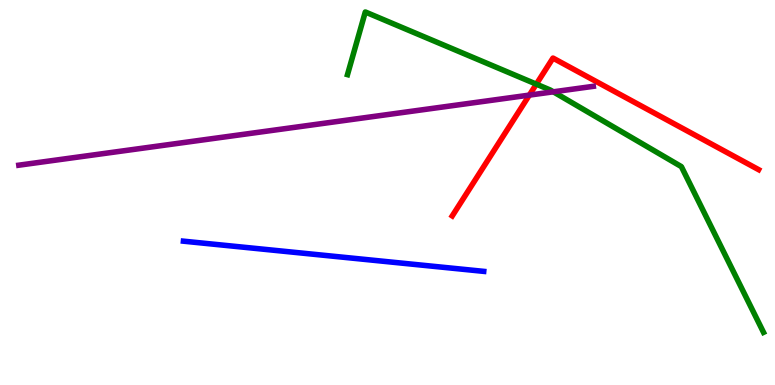[{'lines': ['blue', 'red'], 'intersections': []}, {'lines': ['green', 'red'], 'intersections': [{'x': 6.92, 'y': 7.81}]}, {'lines': ['purple', 'red'], 'intersections': [{'x': 6.83, 'y': 7.53}]}, {'lines': ['blue', 'green'], 'intersections': []}, {'lines': ['blue', 'purple'], 'intersections': []}, {'lines': ['green', 'purple'], 'intersections': [{'x': 7.14, 'y': 7.62}]}]